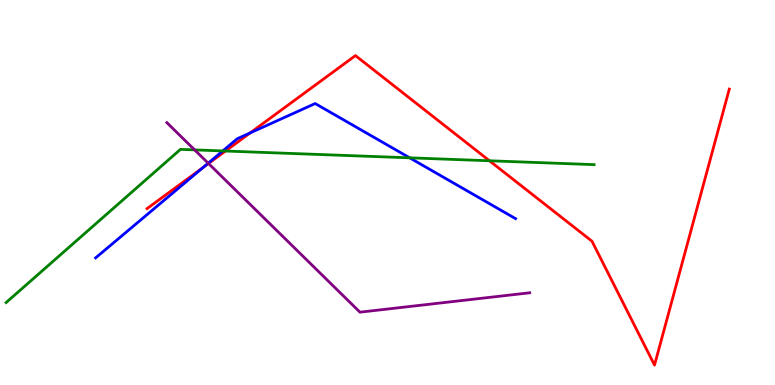[{'lines': ['blue', 'red'], 'intersections': [{'x': 2.62, 'y': 5.65}, {'x': 3.23, 'y': 6.55}]}, {'lines': ['green', 'red'], 'intersections': [{'x': 2.91, 'y': 6.08}, {'x': 6.32, 'y': 5.82}]}, {'lines': ['purple', 'red'], 'intersections': [{'x': 2.69, 'y': 5.75}]}, {'lines': ['blue', 'green'], 'intersections': [{'x': 2.87, 'y': 6.08}, {'x': 5.29, 'y': 5.9}]}, {'lines': ['blue', 'purple'], 'intersections': [{'x': 2.69, 'y': 5.76}]}, {'lines': ['green', 'purple'], 'intersections': [{'x': 2.51, 'y': 6.11}]}]